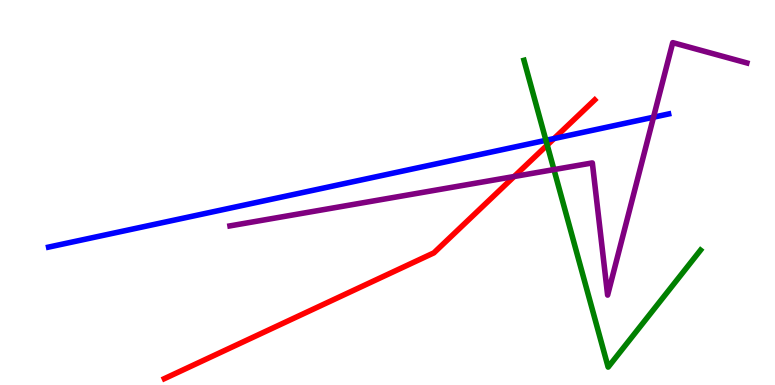[{'lines': ['blue', 'red'], 'intersections': [{'x': 7.15, 'y': 6.4}]}, {'lines': ['green', 'red'], 'intersections': [{'x': 7.06, 'y': 6.23}]}, {'lines': ['purple', 'red'], 'intersections': [{'x': 6.63, 'y': 5.42}]}, {'lines': ['blue', 'green'], 'intersections': [{'x': 7.04, 'y': 6.36}]}, {'lines': ['blue', 'purple'], 'intersections': [{'x': 8.43, 'y': 6.96}]}, {'lines': ['green', 'purple'], 'intersections': [{'x': 7.15, 'y': 5.6}]}]